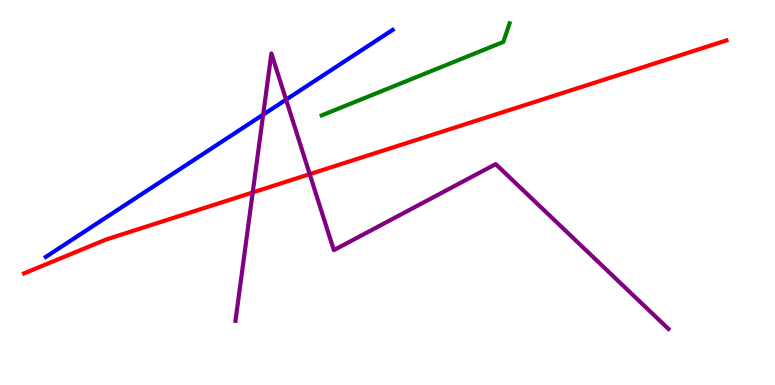[{'lines': ['blue', 'red'], 'intersections': []}, {'lines': ['green', 'red'], 'intersections': []}, {'lines': ['purple', 'red'], 'intersections': [{'x': 3.26, 'y': 5.0}, {'x': 4.0, 'y': 5.48}]}, {'lines': ['blue', 'green'], 'intersections': []}, {'lines': ['blue', 'purple'], 'intersections': [{'x': 3.4, 'y': 7.02}, {'x': 3.69, 'y': 7.41}]}, {'lines': ['green', 'purple'], 'intersections': []}]